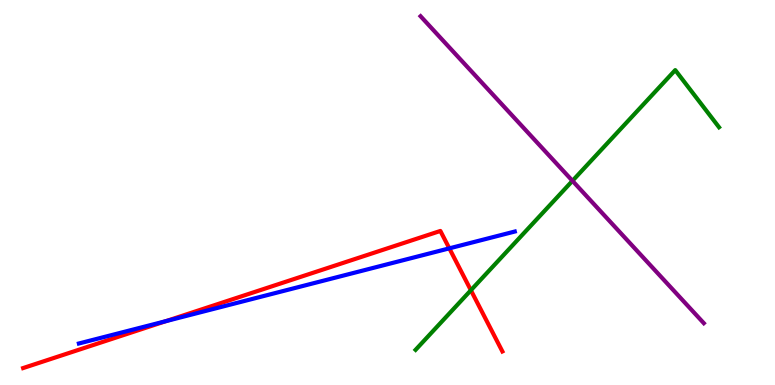[{'lines': ['blue', 'red'], 'intersections': [{'x': 2.14, 'y': 1.66}, {'x': 5.8, 'y': 3.55}]}, {'lines': ['green', 'red'], 'intersections': [{'x': 6.08, 'y': 2.46}]}, {'lines': ['purple', 'red'], 'intersections': []}, {'lines': ['blue', 'green'], 'intersections': []}, {'lines': ['blue', 'purple'], 'intersections': []}, {'lines': ['green', 'purple'], 'intersections': [{'x': 7.39, 'y': 5.3}]}]